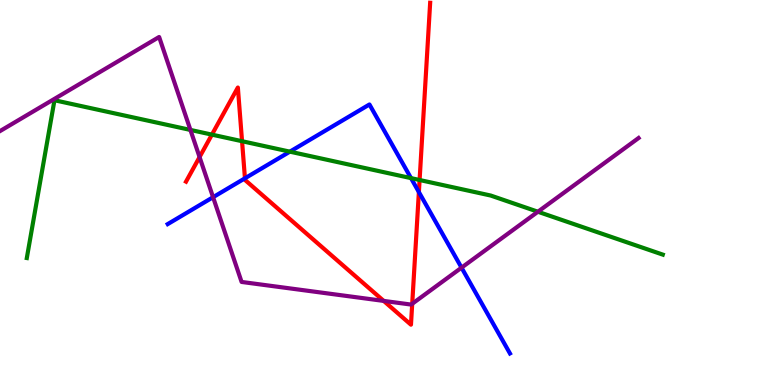[{'lines': ['blue', 'red'], 'intersections': [{'x': 3.16, 'y': 5.37}, {'x': 5.4, 'y': 5.01}]}, {'lines': ['green', 'red'], 'intersections': [{'x': 2.73, 'y': 6.5}, {'x': 3.12, 'y': 6.33}, {'x': 5.41, 'y': 5.32}]}, {'lines': ['purple', 'red'], 'intersections': [{'x': 2.57, 'y': 5.92}, {'x': 4.95, 'y': 2.18}, {'x': 5.32, 'y': 2.11}]}, {'lines': ['blue', 'green'], 'intersections': [{'x': 3.74, 'y': 6.06}, {'x': 5.3, 'y': 5.37}]}, {'lines': ['blue', 'purple'], 'intersections': [{'x': 2.75, 'y': 4.88}, {'x': 5.96, 'y': 3.05}]}, {'lines': ['green', 'purple'], 'intersections': [{'x': 2.46, 'y': 6.63}, {'x': 6.94, 'y': 4.5}]}]